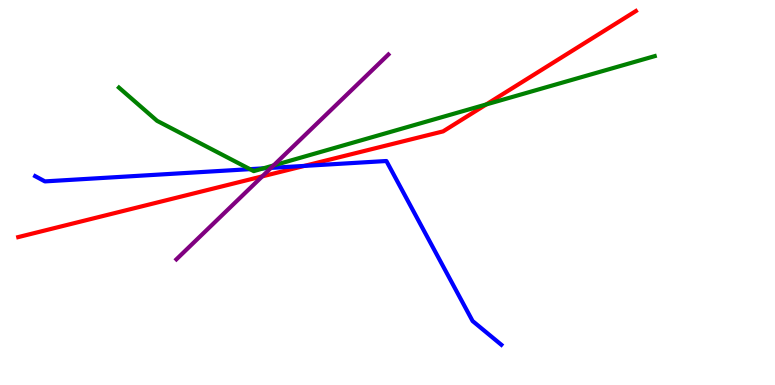[{'lines': ['blue', 'red'], 'intersections': [{'x': 3.93, 'y': 5.69}]}, {'lines': ['green', 'red'], 'intersections': [{'x': 6.27, 'y': 7.29}]}, {'lines': ['purple', 'red'], 'intersections': [{'x': 3.38, 'y': 5.42}]}, {'lines': ['blue', 'green'], 'intersections': [{'x': 3.23, 'y': 5.61}, {'x': 3.4, 'y': 5.63}]}, {'lines': ['blue', 'purple'], 'intersections': [{'x': 3.5, 'y': 5.64}]}, {'lines': ['green', 'purple'], 'intersections': [{'x': 3.53, 'y': 5.7}]}]